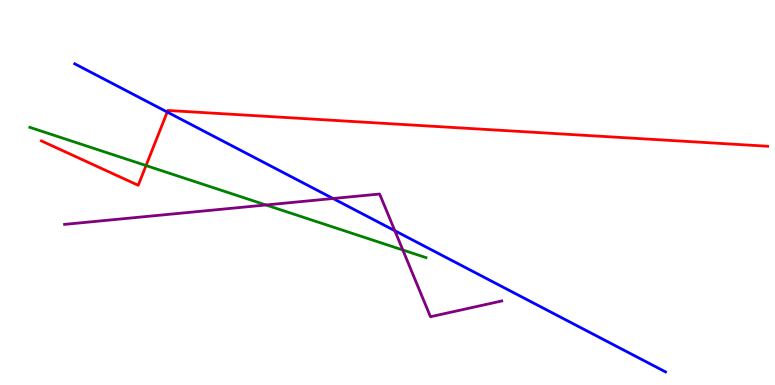[{'lines': ['blue', 'red'], 'intersections': [{'x': 2.16, 'y': 7.09}]}, {'lines': ['green', 'red'], 'intersections': [{'x': 1.88, 'y': 5.7}]}, {'lines': ['purple', 'red'], 'intersections': []}, {'lines': ['blue', 'green'], 'intersections': []}, {'lines': ['blue', 'purple'], 'intersections': [{'x': 4.3, 'y': 4.84}, {'x': 5.09, 'y': 4.01}]}, {'lines': ['green', 'purple'], 'intersections': [{'x': 3.43, 'y': 4.68}, {'x': 5.2, 'y': 3.51}]}]